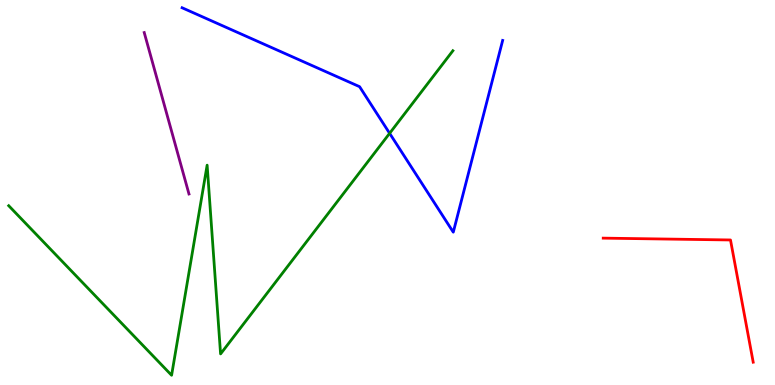[{'lines': ['blue', 'red'], 'intersections': []}, {'lines': ['green', 'red'], 'intersections': []}, {'lines': ['purple', 'red'], 'intersections': []}, {'lines': ['blue', 'green'], 'intersections': [{'x': 5.03, 'y': 6.54}]}, {'lines': ['blue', 'purple'], 'intersections': []}, {'lines': ['green', 'purple'], 'intersections': []}]